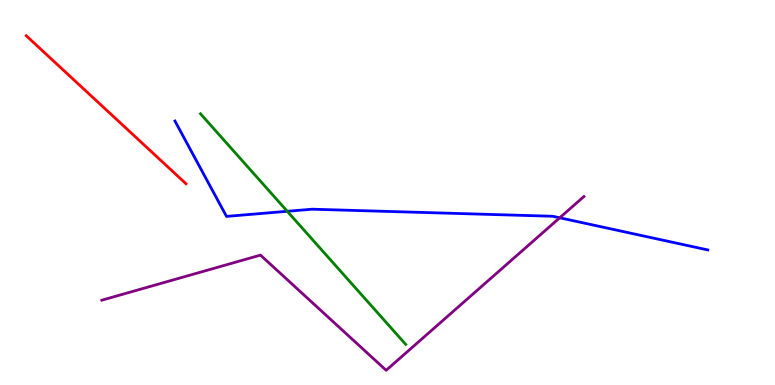[{'lines': ['blue', 'red'], 'intersections': []}, {'lines': ['green', 'red'], 'intersections': []}, {'lines': ['purple', 'red'], 'intersections': []}, {'lines': ['blue', 'green'], 'intersections': [{'x': 3.71, 'y': 4.51}]}, {'lines': ['blue', 'purple'], 'intersections': [{'x': 7.22, 'y': 4.34}]}, {'lines': ['green', 'purple'], 'intersections': []}]